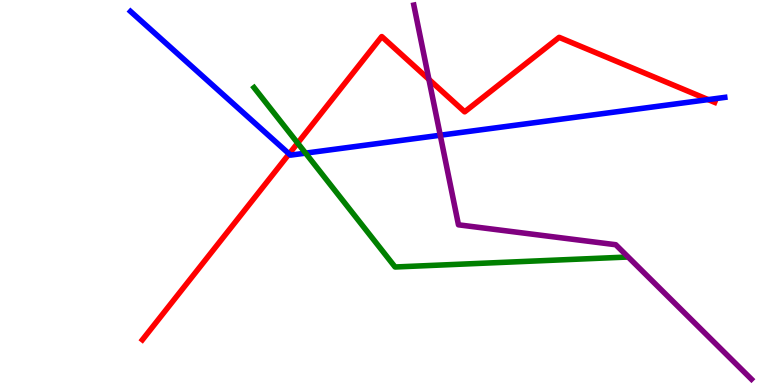[{'lines': ['blue', 'red'], 'intersections': [{'x': 3.73, 'y': 6.0}, {'x': 9.14, 'y': 7.41}]}, {'lines': ['green', 'red'], 'intersections': [{'x': 3.84, 'y': 6.28}]}, {'lines': ['purple', 'red'], 'intersections': [{'x': 5.53, 'y': 7.94}]}, {'lines': ['blue', 'green'], 'intersections': [{'x': 3.94, 'y': 6.02}]}, {'lines': ['blue', 'purple'], 'intersections': [{'x': 5.68, 'y': 6.49}]}, {'lines': ['green', 'purple'], 'intersections': []}]